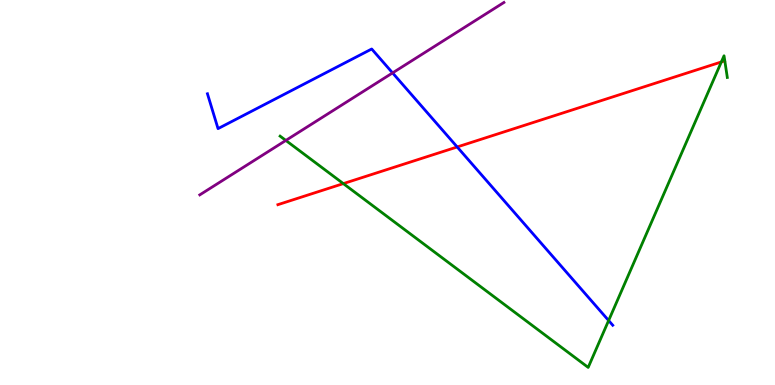[{'lines': ['blue', 'red'], 'intersections': [{'x': 5.9, 'y': 6.18}]}, {'lines': ['green', 'red'], 'intersections': [{'x': 4.43, 'y': 5.23}, {'x': 9.31, 'y': 8.39}]}, {'lines': ['purple', 'red'], 'intersections': []}, {'lines': ['blue', 'green'], 'intersections': [{'x': 7.85, 'y': 1.67}]}, {'lines': ['blue', 'purple'], 'intersections': [{'x': 5.07, 'y': 8.11}]}, {'lines': ['green', 'purple'], 'intersections': [{'x': 3.69, 'y': 6.35}]}]